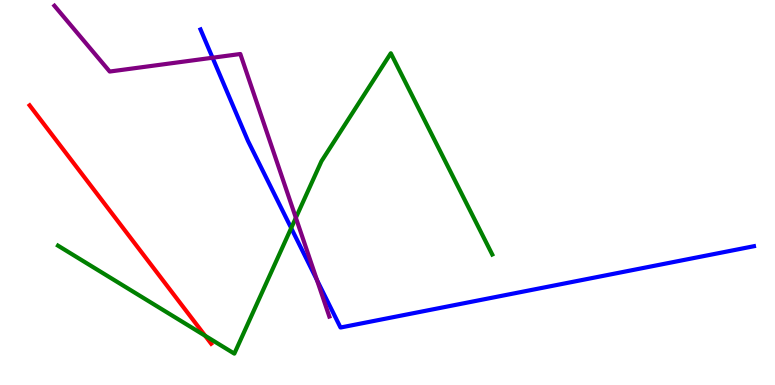[{'lines': ['blue', 'red'], 'intersections': []}, {'lines': ['green', 'red'], 'intersections': [{'x': 2.65, 'y': 1.28}]}, {'lines': ['purple', 'red'], 'intersections': []}, {'lines': ['blue', 'green'], 'intersections': [{'x': 3.76, 'y': 4.08}]}, {'lines': ['blue', 'purple'], 'intersections': [{'x': 2.74, 'y': 8.5}, {'x': 4.09, 'y': 2.73}]}, {'lines': ['green', 'purple'], 'intersections': [{'x': 3.82, 'y': 4.34}]}]